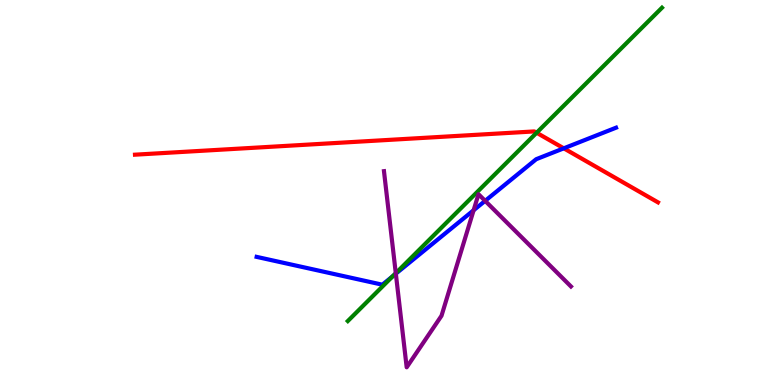[{'lines': ['blue', 'red'], 'intersections': [{'x': 7.27, 'y': 6.15}]}, {'lines': ['green', 'red'], 'intersections': [{'x': 6.92, 'y': 6.55}]}, {'lines': ['purple', 'red'], 'intersections': []}, {'lines': ['blue', 'green'], 'intersections': [{'x': 5.07, 'y': 2.83}]}, {'lines': ['blue', 'purple'], 'intersections': [{'x': 5.11, 'y': 2.89}, {'x': 6.11, 'y': 4.54}, {'x': 6.26, 'y': 4.78}]}, {'lines': ['green', 'purple'], 'intersections': [{'x': 5.11, 'y': 2.9}]}]